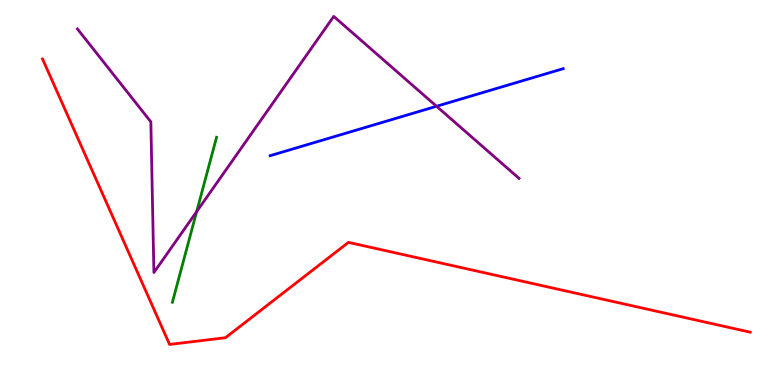[{'lines': ['blue', 'red'], 'intersections': []}, {'lines': ['green', 'red'], 'intersections': []}, {'lines': ['purple', 'red'], 'intersections': []}, {'lines': ['blue', 'green'], 'intersections': []}, {'lines': ['blue', 'purple'], 'intersections': [{'x': 5.63, 'y': 7.24}]}, {'lines': ['green', 'purple'], 'intersections': [{'x': 2.54, 'y': 4.5}]}]